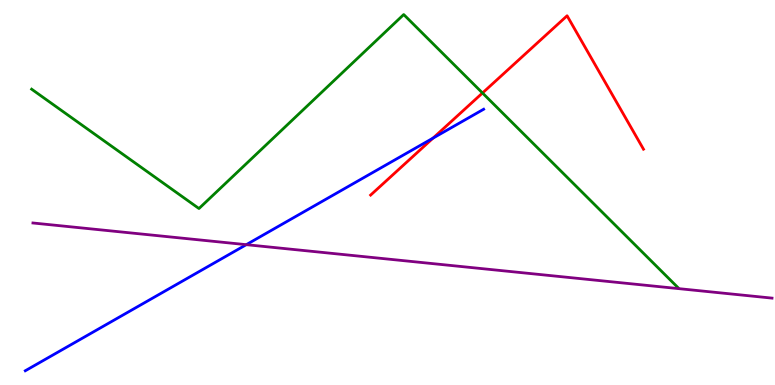[{'lines': ['blue', 'red'], 'intersections': [{'x': 5.59, 'y': 6.41}]}, {'lines': ['green', 'red'], 'intersections': [{'x': 6.23, 'y': 7.58}]}, {'lines': ['purple', 'red'], 'intersections': []}, {'lines': ['blue', 'green'], 'intersections': []}, {'lines': ['blue', 'purple'], 'intersections': [{'x': 3.18, 'y': 3.64}]}, {'lines': ['green', 'purple'], 'intersections': []}]